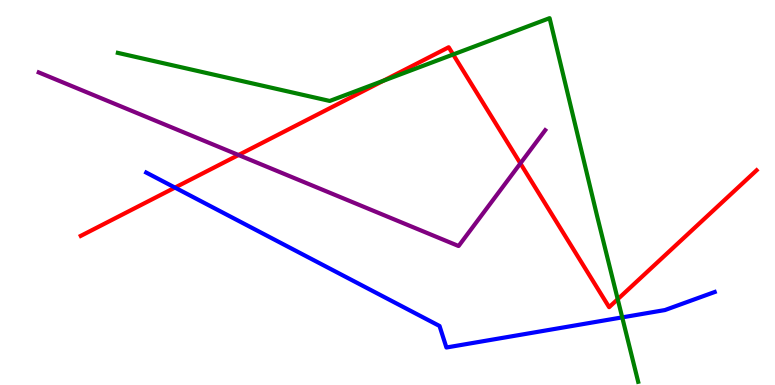[{'lines': ['blue', 'red'], 'intersections': [{'x': 2.26, 'y': 5.13}]}, {'lines': ['green', 'red'], 'intersections': [{'x': 4.95, 'y': 7.9}, {'x': 5.85, 'y': 8.58}, {'x': 7.97, 'y': 2.23}]}, {'lines': ['purple', 'red'], 'intersections': [{'x': 3.08, 'y': 5.97}, {'x': 6.71, 'y': 5.76}]}, {'lines': ['blue', 'green'], 'intersections': [{'x': 8.03, 'y': 1.76}]}, {'lines': ['blue', 'purple'], 'intersections': []}, {'lines': ['green', 'purple'], 'intersections': []}]